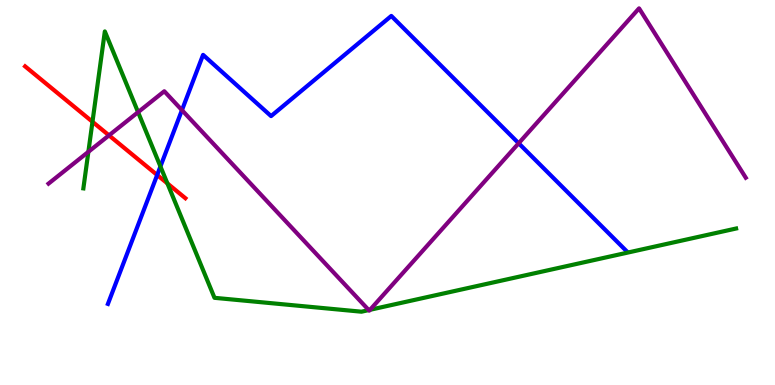[{'lines': ['blue', 'red'], 'intersections': [{'x': 2.03, 'y': 5.45}]}, {'lines': ['green', 'red'], 'intersections': [{'x': 1.19, 'y': 6.84}, {'x': 2.16, 'y': 5.24}]}, {'lines': ['purple', 'red'], 'intersections': [{'x': 1.41, 'y': 6.48}]}, {'lines': ['blue', 'green'], 'intersections': [{'x': 2.07, 'y': 5.68}]}, {'lines': ['blue', 'purple'], 'intersections': [{'x': 2.35, 'y': 7.14}, {'x': 6.69, 'y': 6.28}]}, {'lines': ['green', 'purple'], 'intersections': [{'x': 1.14, 'y': 6.06}, {'x': 1.78, 'y': 7.09}, {'x': 4.76, 'y': 1.95}, {'x': 4.77, 'y': 1.95}]}]